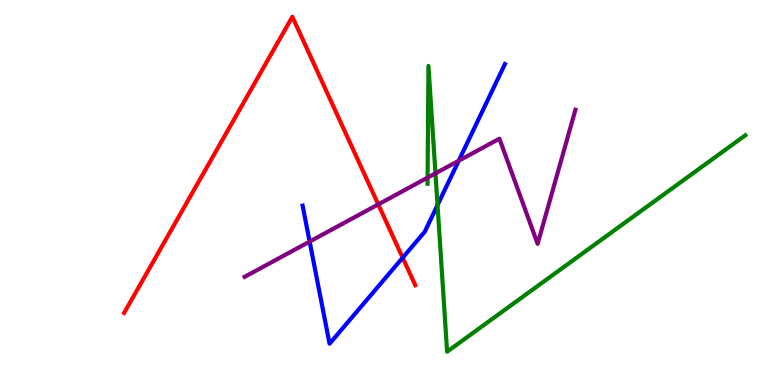[{'lines': ['blue', 'red'], 'intersections': [{'x': 5.2, 'y': 3.31}]}, {'lines': ['green', 'red'], 'intersections': []}, {'lines': ['purple', 'red'], 'intersections': [{'x': 4.88, 'y': 4.69}]}, {'lines': ['blue', 'green'], 'intersections': [{'x': 5.65, 'y': 4.67}]}, {'lines': ['blue', 'purple'], 'intersections': [{'x': 4.0, 'y': 3.72}, {'x': 5.92, 'y': 5.82}]}, {'lines': ['green', 'purple'], 'intersections': [{'x': 5.52, 'y': 5.39}, {'x': 5.62, 'y': 5.5}]}]